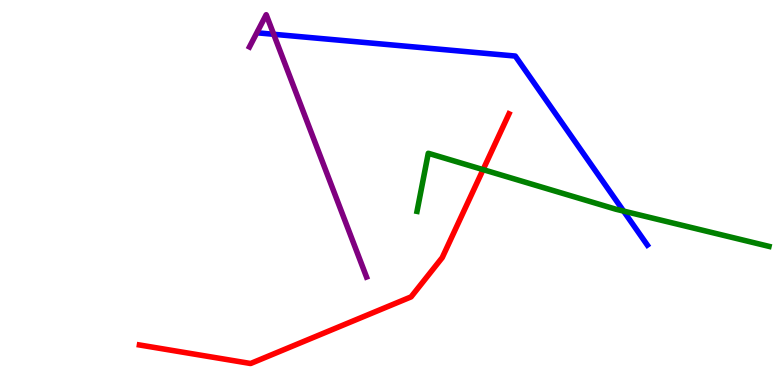[{'lines': ['blue', 'red'], 'intersections': []}, {'lines': ['green', 'red'], 'intersections': [{'x': 6.23, 'y': 5.59}]}, {'lines': ['purple', 'red'], 'intersections': []}, {'lines': ['blue', 'green'], 'intersections': [{'x': 8.05, 'y': 4.52}]}, {'lines': ['blue', 'purple'], 'intersections': [{'x': 3.53, 'y': 9.11}]}, {'lines': ['green', 'purple'], 'intersections': []}]